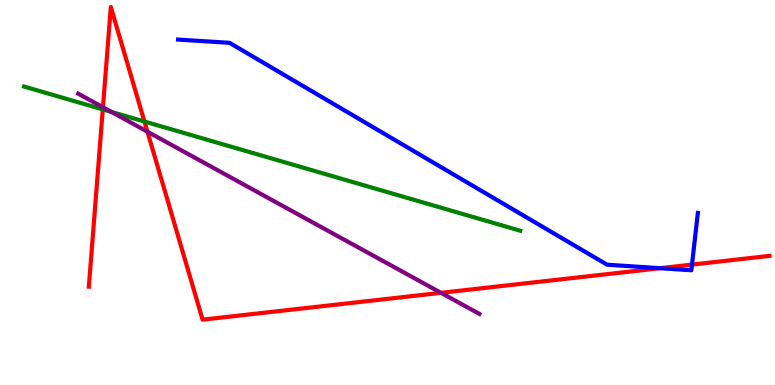[{'lines': ['blue', 'red'], 'intersections': [{'x': 8.52, 'y': 3.03}, {'x': 8.93, 'y': 3.13}]}, {'lines': ['green', 'red'], 'intersections': [{'x': 1.33, 'y': 7.16}, {'x': 1.86, 'y': 6.84}]}, {'lines': ['purple', 'red'], 'intersections': [{'x': 1.33, 'y': 7.21}, {'x': 1.9, 'y': 6.58}, {'x': 5.69, 'y': 2.39}]}, {'lines': ['blue', 'green'], 'intersections': []}, {'lines': ['blue', 'purple'], 'intersections': []}, {'lines': ['green', 'purple'], 'intersections': [{'x': 1.44, 'y': 7.09}]}]